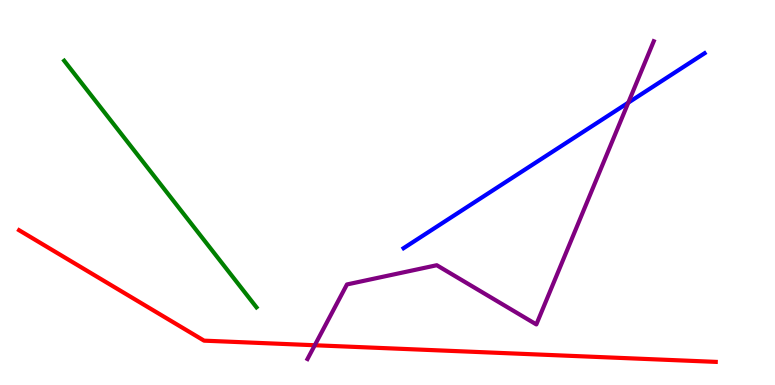[{'lines': ['blue', 'red'], 'intersections': []}, {'lines': ['green', 'red'], 'intersections': []}, {'lines': ['purple', 'red'], 'intersections': [{'x': 4.06, 'y': 1.03}]}, {'lines': ['blue', 'green'], 'intersections': []}, {'lines': ['blue', 'purple'], 'intersections': [{'x': 8.11, 'y': 7.33}]}, {'lines': ['green', 'purple'], 'intersections': []}]